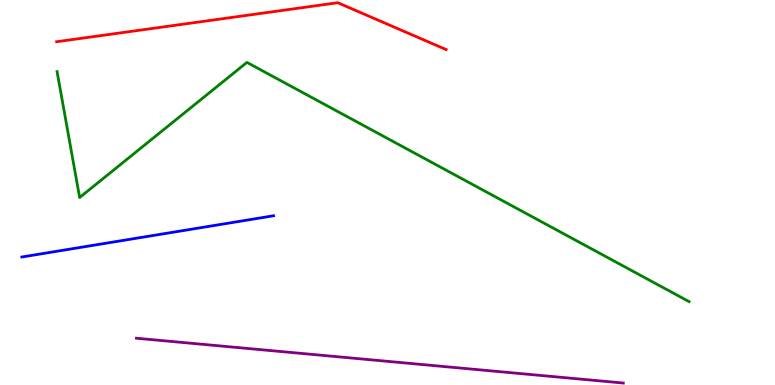[{'lines': ['blue', 'red'], 'intersections': []}, {'lines': ['green', 'red'], 'intersections': []}, {'lines': ['purple', 'red'], 'intersections': []}, {'lines': ['blue', 'green'], 'intersections': []}, {'lines': ['blue', 'purple'], 'intersections': []}, {'lines': ['green', 'purple'], 'intersections': []}]